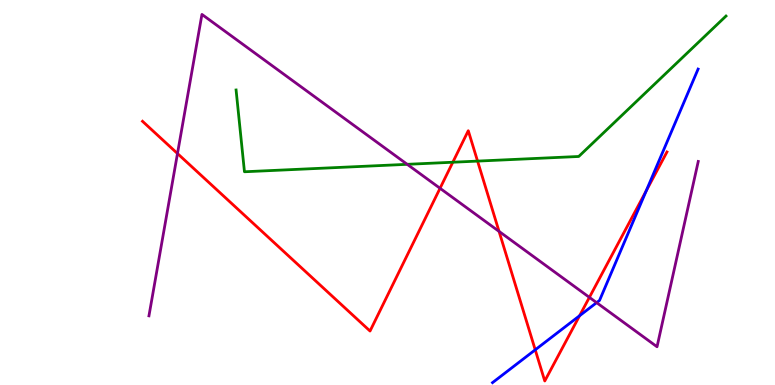[{'lines': ['blue', 'red'], 'intersections': [{'x': 6.91, 'y': 0.914}, {'x': 7.48, 'y': 1.8}, {'x': 8.34, 'y': 5.04}]}, {'lines': ['green', 'red'], 'intersections': [{'x': 5.84, 'y': 5.79}, {'x': 6.16, 'y': 5.82}]}, {'lines': ['purple', 'red'], 'intersections': [{'x': 2.29, 'y': 6.01}, {'x': 5.68, 'y': 5.11}, {'x': 6.44, 'y': 3.99}, {'x': 7.6, 'y': 2.28}]}, {'lines': ['blue', 'green'], 'intersections': []}, {'lines': ['blue', 'purple'], 'intersections': [{'x': 7.7, 'y': 2.14}]}, {'lines': ['green', 'purple'], 'intersections': [{'x': 5.25, 'y': 5.73}]}]